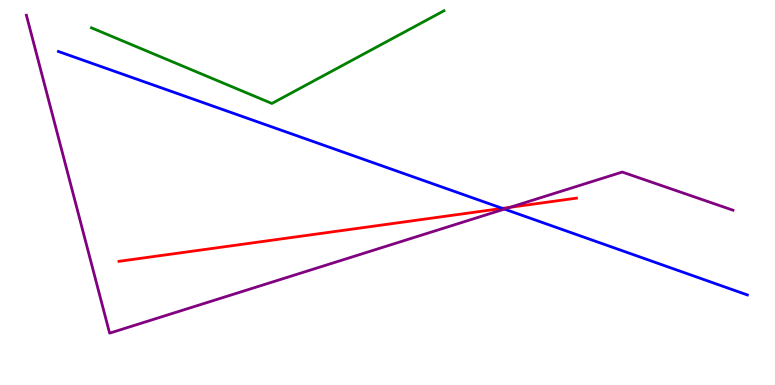[{'lines': ['blue', 'red'], 'intersections': [{'x': 6.48, 'y': 4.59}]}, {'lines': ['green', 'red'], 'intersections': []}, {'lines': ['purple', 'red'], 'intersections': [{'x': 6.58, 'y': 4.62}]}, {'lines': ['blue', 'green'], 'intersections': []}, {'lines': ['blue', 'purple'], 'intersections': [{'x': 6.51, 'y': 4.57}]}, {'lines': ['green', 'purple'], 'intersections': []}]